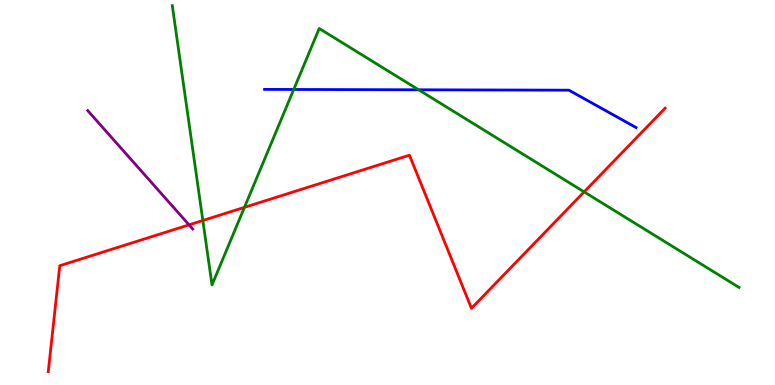[{'lines': ['blue', 'red'], 'intersections': []}, {'lines': ['green', 'red'], 'intersections': [{'x': 2.62, 'y': 4.27}, {'x': 3.15, 'y': 4.61}, {'x': 7.54, 'y': 5.02}]}, {'lines': ['purple', 'red'], 'intersections': [{'x': 2.44, 'y': 4.16}]}, {'lines': ['blue', 'green'], 'intersections': [{'x': 3.79, 'y': 7.68}, {'x': 5.4, 'y': 7.67}]}, {'lines': ['blue', 'purple'], 'intersections': []}, {'lines': ['green', 'purple'], 'intersections': []}]